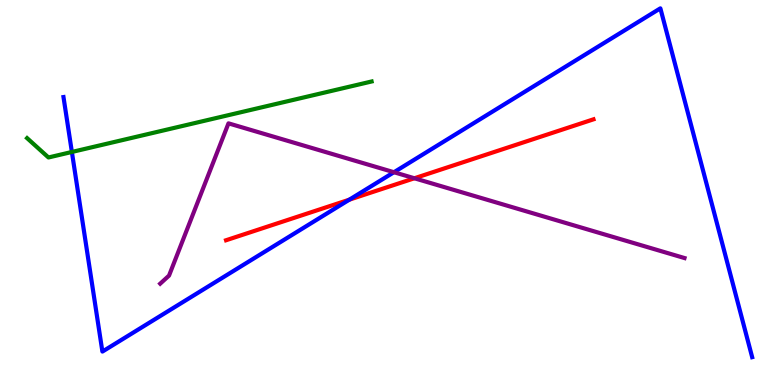[{'lines': ['blue', 'red'], 'intersections': [{'x': 4.51, 'y': 4.81}]}, {'lines': ['green', 'red'], 'intersections': []}, {'lines': ['purple', 'red'], 'intersections': [{'x': 5.35, 'y': 5.37}]}, {'lines': ['blue', 'green'], 'intersections': [{'x': 0.927, 'y': 6.05}]}, {'lines': ['blue', 'purple'], 'intersections': [{'x': 5.08, 'y': 5.53}]}, {'lines': ['green', 'purple'], 'intersections': []}]